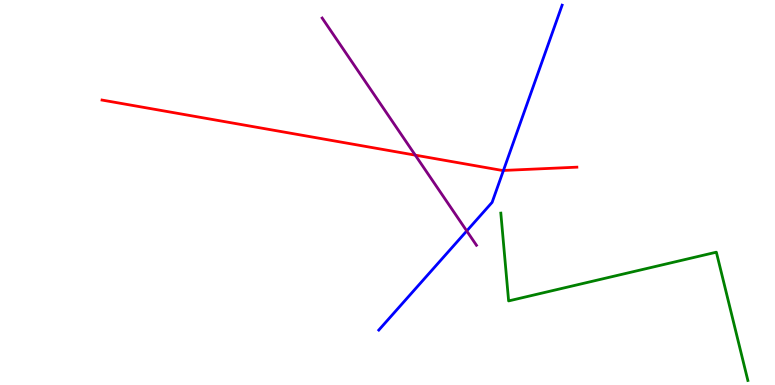[{'lines': ['blue', 'red'], 'intersections': [{'x': 6.5, 'y': 5.57}]}, {'lines': ['green', 'red'], 'intersections': []}, {'lines': ['purple', 'red'], 'intersections': [{'x': 5.36, 'y': 5.97}]}, {'lines': ['blue', 'green'], 'intersections': []}, {'lines': ['blue', 'purple'], 'intersections': [{'x': 6.02, 'y': 4.0}]}, {'lines': ['green', 'purple'], 'intersections': []}]